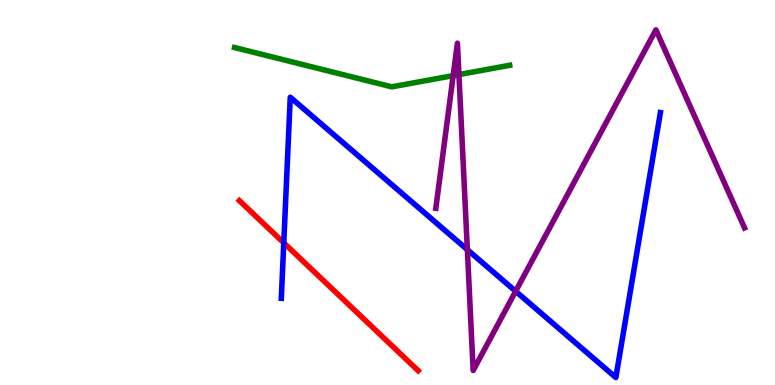[{'lines': ['blue', 'red'], 'intersections': [{'x': 3.66, 'y': 3.69}]}, {'lines': ['green', 'red'], 'intersections': []}, {'lines': ['purple', 'red'], 'intersections': []}, {'lines': ['blue', 'green'], 'intersections': []}, {'lines': ['blue', 'purple'], 'intersections': [{'x': 6.03, 'y': 3.51}, {'x': 6.65, 'y': 2.43}]}, {'lines': ['green', 'purple'], 'intersections': [{'x': 5.85, 'y': 8.04}, {'x': 5.92, 'y': 8.06}]}]